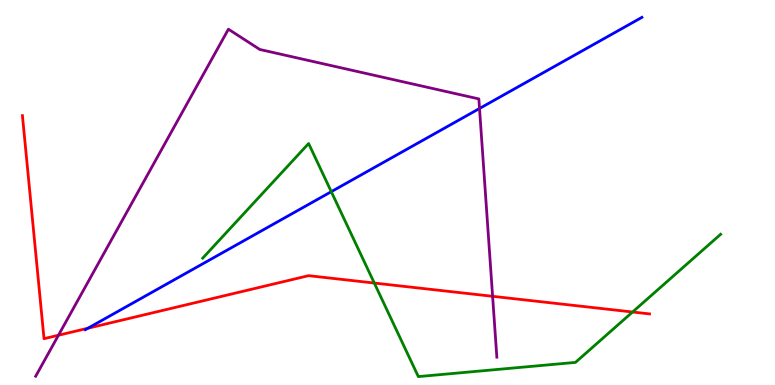[{'lines': ['blue', 'red'], 'intersections': [{'x': 1.13, 'y': 1.47}]}, {'lines': ['green', 'red'], 'intersections': [{'x': 4.83, 'y': 2.65}, {'x': 8.16, 'y': 1.9}]}, {'lines': ['purple', 'red'], 'intersections': [{'x': 0.754, 'y': 1.29}, {'x': 6.36, 'y': 2.3}]}, {'lines': ['blue', 'green'], 'intersections': [{'x': 4.27, 'y': 5.02}]}, {'lines': ['blue', 'purple'], 'intersections': [{'x': 6.19, 'y': 7.18}]}, {'lines': ['green', 'purple'], 'intersections': []}]